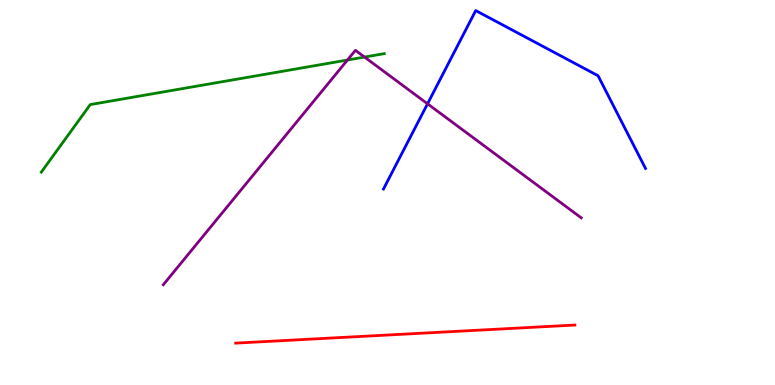[{'lines': ['blue', 'red'], 'intersections': []}, {'lines': ['green', 'red'], 'intersections': []}, {'lines': ['purple', 'red'], 'intersections': []}, {'lines': ['blue', 'green'], 'intersections': []}, {'lines': ['blue', 'purple'], 'intersections': [{'x': 5.52, 'y': 7.3}]}, {'lines': ['green', 'purple'], 'intersections': [{'x': 4.48, 'y': 8.44}, {'x': 4.7, 'y': 8.52}]}]